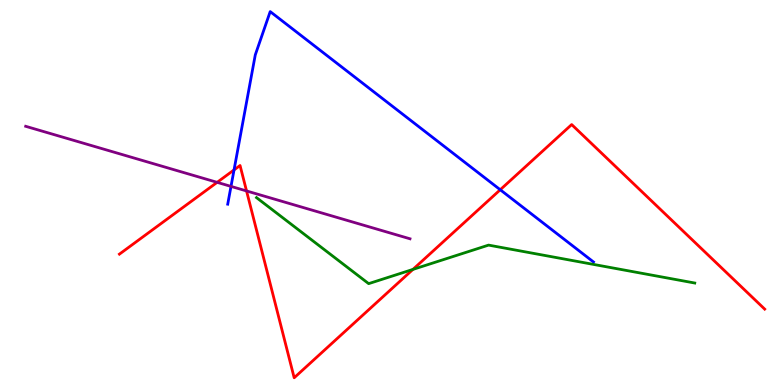[{'lines': ['blue', 'red'], 'intersections': [{'x': 3.02, 'y': 5.59}, {'x': 6.45, 'y': 5.07}]}, {'lines': ['green', 'red'], 'intersections': [{'x': 5.33, 'y': 3.0}]}, {'lines': ['purple', 'red'], 'intersections': [{'x': 2.8, 'y': 5.26}, {'x': 3.18, 'y': 5.04}]}, {'lines': ['blue', 'green'], 'intersections': []}, {'lines': ['blue', 'purple'], 'intersections': [{'x': 2.98, 'y': 5.16}]}, {'lines': ['green', 'purple'], 'intersections': []}]